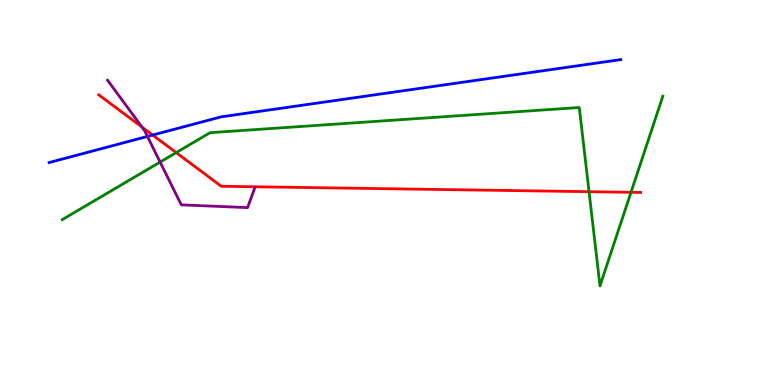[{'lines': ['blue', 'red'], 'intersections': [{'x': 1.97, 'y': 6.49}]}, {'lines': ['green', 'red'], 'intersections': [{'x': 2.27, 'y': 6.04}, {'x': 7.6, 'y': 5.02}, {'x': 8.14, 'y': 5.01}]}, {'lines': ['purple', 'red'], 'intersections': [{'x': 1.83, 'y': 6.7}]}, {'lines': ['blue', 'green'], 'intersections': []}, {'lines': ['blue', 'purple'], 'intersections': [{'x': 1.9, 'y': 6.46}]}, {'lines': ['green', 'purple'], 'intersections': [{'x': 2.07, 'y': 5.79}]}]